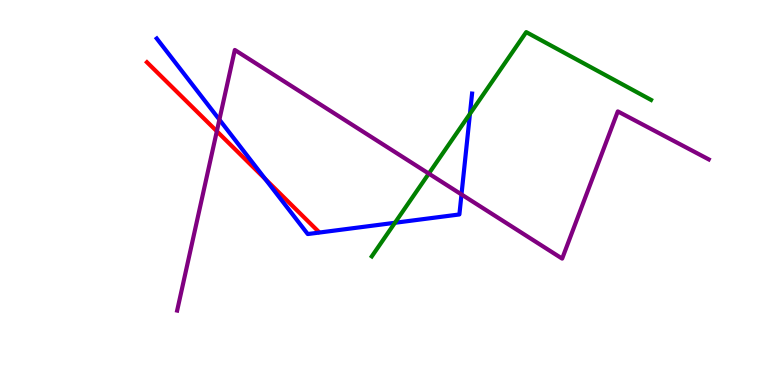[{'lines': ['blue', 'red'], 'intersections': [{'x': 3.42, 'y': 5.35}]}, {'lines': ['green', 'red'], 'intersections': []}, {'lines': ['purple', 'red'], 'intersections': [{'x': 2.8, 'y': 6.59}]}, {'lines': ['blue', 'green'], 'intersections': [{'x': 5.1, 'y': 4.21}, {'x': 6.06, 'y': 7.04}]}, {'lines': ['blue', 'purple'], 'intersections': [{'x': 2.83, 'y': 6.89}, {'x': 5.95, 'y': 4.95}]}, {'lines': ['green', 'purple'], 'intersections': [{'x': 5.53, 'y': 5.49}]}]